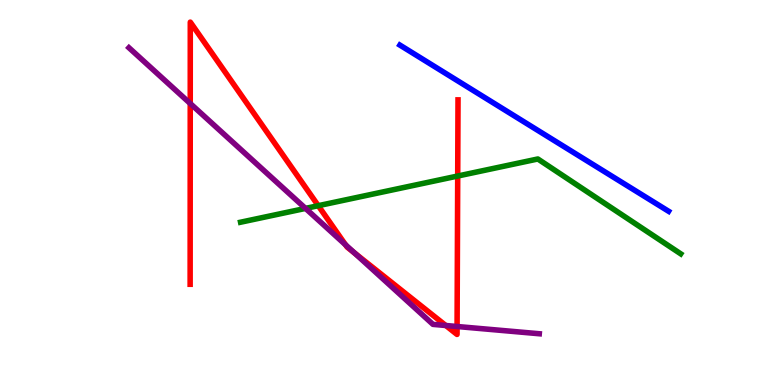[{'lines': ['blue', 'red'], 'intersections': []}, {'lines': ['green', 'red'], 'intersections': [{'x': 4.11, 'y': 4.66}, {'x': 5.91, 'y': 5.43}]}, {'lines': ['purple', 'red'], 'intersections': [{'x': 2.45, 'y': 7.31}, {'x': 4.46, 'y': 3.64}, {'x': 4.57, 'y': 3.43}, {'x': 5.75, 'y': 1.55}, {'x': 5.9, 'y': 1.52}]}, {'lines': ['blue', 'green'], 'intersections': []}, {'lines': ['blue', 'purple'], 'intersections': []}, {'lines': ['green', 'purple'], 'intersections': [{'x': 3.94, 'y': 4.59}]}]